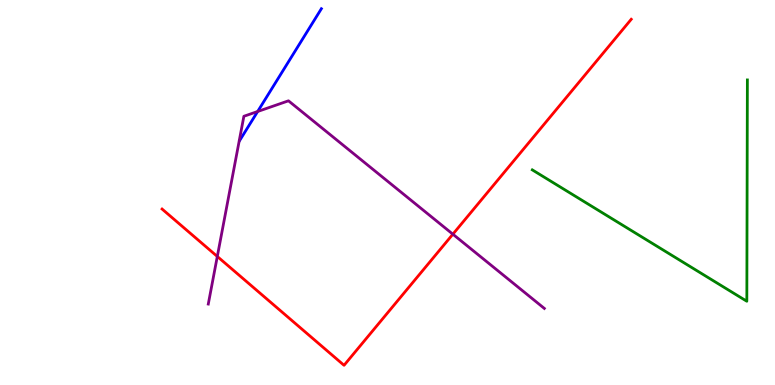[{'lines': ['blue', 'red'], 'intersections': []}, {'lines': ['green', 'red'], 'intersections': []}, {'lines': ['purple', 'red'], 'intersections': [{'x': 2.8, 'y': 3.34}, {'x': 5.84, 'y': 3.92}]}, {'lines': ['blue', 'green'], 'intersections': []}, {'lines': ['blue', 'purple'], 'intersections': [{'x': 3.32, 'y': 7.1}]}, {'lines': ['green', 'purple'], 'intersections': []}]